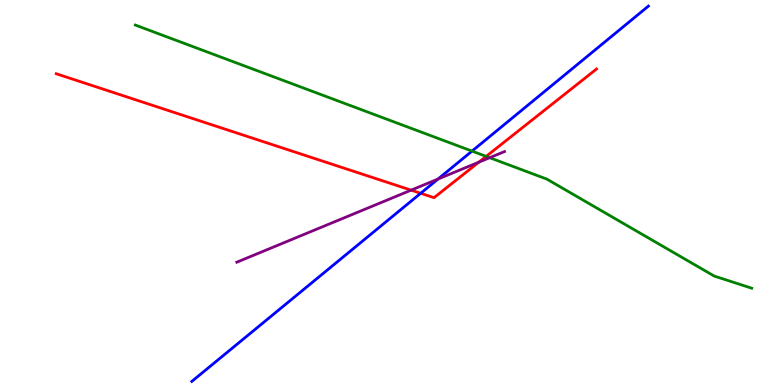[{'lines': ['blue', 'red'], 'intersections': [{'x': 5.43, 'y': 4.98}]}, {'lines': ['green', 'red'], 'intersections': [{'x': 6.27, 'y': 5.94}]}, {'lines': ['purple', 'red'], 'intersections': [{'x': 5.3, 'y': 5.06}, {'x': 6.18, 'y': 5.79}]}, {'lines': ['blue', 'green'], 'intersections': [{'x': 6.09, 'y': 6.08}]}, {'lines': ['blue', 'purple'], 'intersections': [{'x': 5.65, 'y': 5.35}]}, {'lines': ['green', 'purple'], 'intersections': [{'x': 6.32, 'y': 5.9}]}]